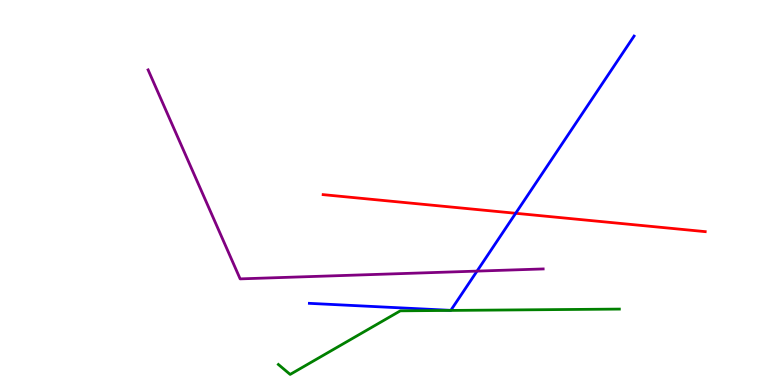[{'lines': ['blue', 'red'], 'intersections': [{'x': 6.65, 'y': 4.46}]}, {'lines': ['green', 'red'], 'intersections': []}, {'lines': ['purple', 'red'], 'intersections': []}, {'lines': ['blue', 'green'], 'intersections': []}, {'lines': ['blue', 'purple'], 'intersections': [{'x': 6.16, 'y': 2.96}]}, {'lines': ['green', 'purple'], 'intersections': []}]